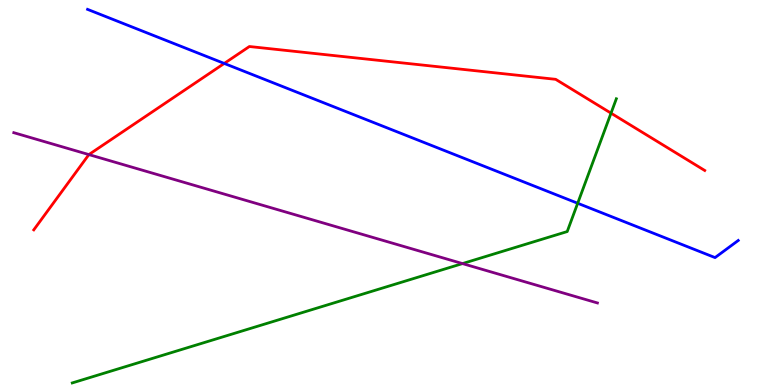[{'lines': ['blue', 'red'], 'intersections': [{'x': 2.89, 'y': 8.35}]}, {'lines': ['green', 'red'], 'intersections': [{'x': 7.88, 'y': 7.06}]}, {'lines': ['purple', 'red'], 'intersections': [{'x': 1.15, 'y': 5.98}]}, {'lines': ['blue', 'green'], 'intersections': [{'x': 7.45, 'y': 4.72}]}, {'lines': ['blue', 'purple'], 'intersections': []}, {'lines': ['green', 'purple'], 'intersections': [{'x': 5.97, 'y': 3.15}]}]